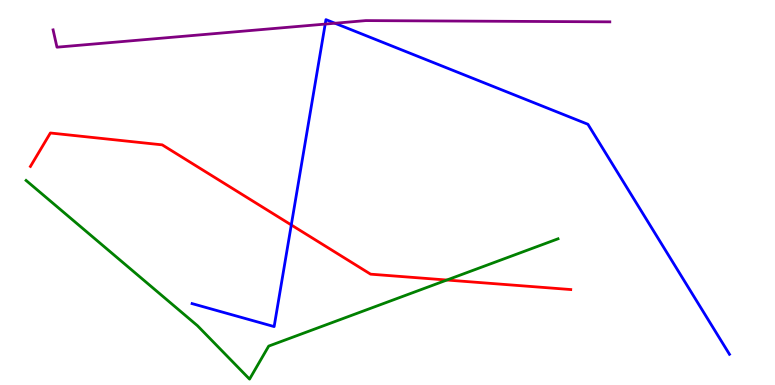[{'lines': ['blue', 'red'], 'intersections': [{'x': 3.76, 'y': 4.16}]}, {'lines': ['green', 'red'], 'intersections': [{'x': 5.77, 'y': 2.73}]}, {'lines': ['purple', 'red'], 'intersections': []}, {'lines': ['blue', 'green'], 'intersections': []}, {'lines': ['blue', 'purple'], 'intersections': [{'x': 4.2, 'y': 9.37}, {'x': 4.32, 'y': 9.4}]}, {'lines': ['green', 'purple'], 'intersections': []}]